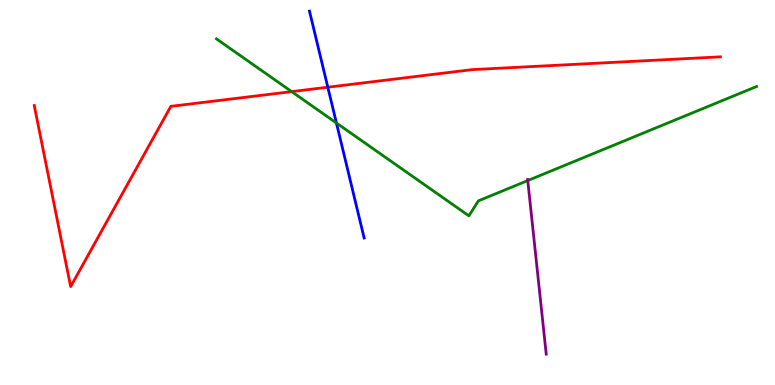[{'lines': ['blue', 'red'], 'intersections': [{'x': 4.23, 'y': 7.73}]}, {'lines': ['green', 'red'], 'intersections': [{'x': 3.76, 'y': 7.62}]}, {'lines': ['purple', 'red'], 'intersections': []}, {'lines': ['blue', 'green'], 'intersections': [{'x': 4.34, 'y': 6.81}]}, {'lines': ['blue', 'purple'], 'intersections': []}, {'lines': ['green', 'purple'], 'intersections': [{'x': 6.81, 'y': 5.31}]}]